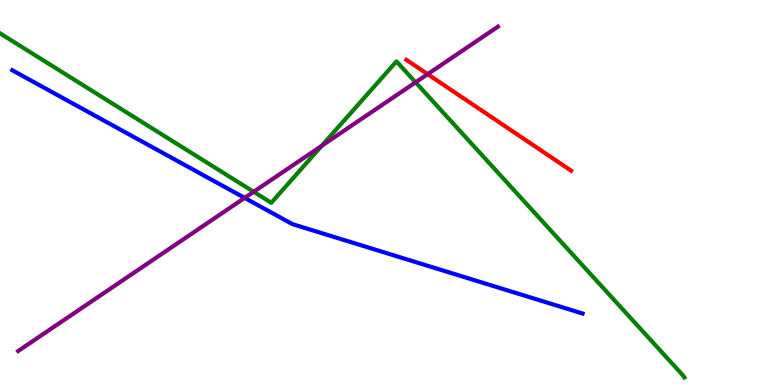[{'lines': ['blue', 'red'], 'intersections': []}, {'lines': ['green', 'red'], 'intersections': []}, {'lines': ['purple', 'red'], 'intersections': [{'x': 5.52, 'y': 8.07}]}, {'lines': ['blue', 'green'], 'intersections': []}, {'lines': ['blue', 'purple'], 'intersections': [{'x': 3.16, 'y': 4.86}]}, {'lines': ['green', 'purple'], 'intersections': [{'x': 3.27, 'y': 5.02}, {'x': 4.15, 'y': 6.21}, {'x': 5.36, 'y': 7.86}]}]